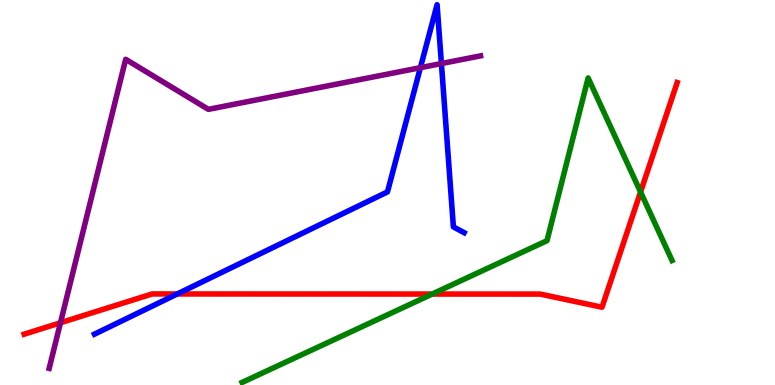[{'lines': ['blue', 'red'], 'intersections': [{'x': 2.29, 'y': 2.36}]}, {'lines': ['green', 'red'], 'intersections': [{'x': 5.58, 'y': 2.36}, {'x': 8.27, 'y': 5.01}]}, {'lines': ['purple', 'red'], 'intersections': [{'x': 0.78, 'y': 1.62}]}, {'lines': ['blue', 'green'], 'intersections': []}, {'lines': ['blue', 'purple'], 'intersections': [{'x': 5.42, 'y': 8.24}, {'x': 5.7, 'y': 8.35}]}, {'lines': ['green', 'purple'], 'intersections': []}]